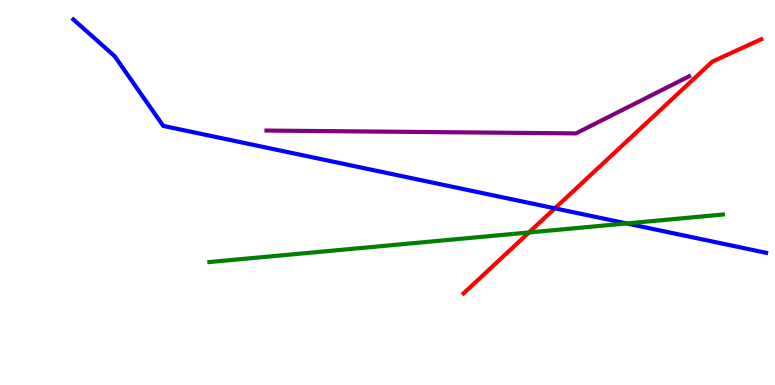[{'lines': ['blue', 'red'], 'intersections': [{'x': 7.16, 'y': 4.59}]}, {'lines': ['green', 'red'], 'intersections': [{'x': 6.83, 'y': 3.96}]}, {'lines': ['purple', 'red'], 'intersections': []}, {'lines': ['blue', 'green'], 'intersections': [{'x': 8.09, 'y': 4.2}]}, {'lines': ['blue', 'purple'], 'intersections': []}, {'lines': ['green', 'purple'], 'intersections': []}]